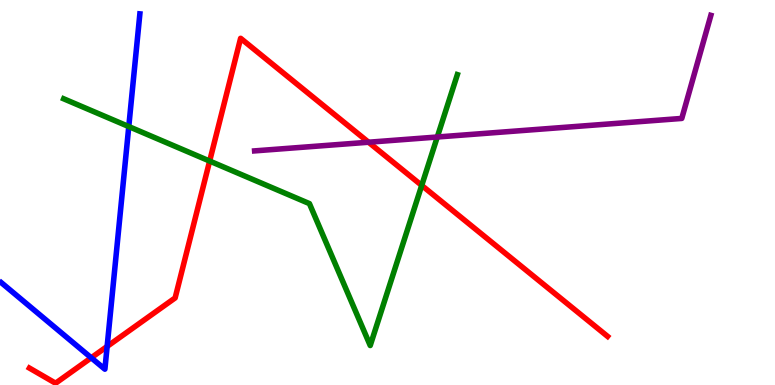[{'lines': ['blue', 'red'], 'intersections': [{'x': 1.18, 'y': 0.707}, {'x': 1.38, 'y': 1.0}]}, {'lines': ['green', 'red'], 'intersections': [{'x': 2.71, 'y': 5.82}, {'x': 5.44, 'y': 5.18}]}, {'lines': ['purple', 'red'], 'intersections': [{'x': 4.76, 'y': 6.31}]}, {'lines': ['blue', 'green'], 'intersections': [{'x': 1.66, 'y': 6.71}]}, {'lines': ['blue', 'purple'], 'intersections': []}, {'lines': ['green', 'purple'], 'intersections': [{'x': 5.64, 'y': 6.44}]}]